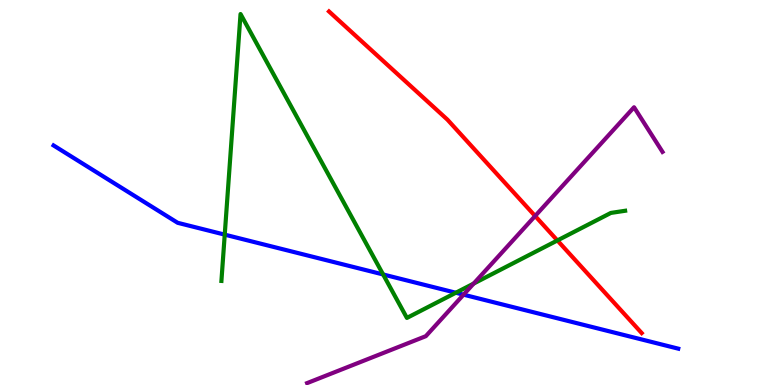[{'lines': ['blue', 'red'], 'intersections': []}, {'lines': ['green', 'red'], 'intersections': [{'x': 7.19, 'y': 3.75}]}, {'lines': ['purple', 'red'], 'intersections': [{'x': 6.9, 'y': 4.39}]}, {'lines': ['blue', 'green'], 'intersections': [{'x': 2.9, 'y': 3.91}, {'x': 4.94, 'y': 2.87}, {'x': 5.88, 'y': 2.4}]}, {'lines': ['blue', 'purple'], 'intersections': [{'x': 5.98, 'y': 2.35}]}, {'lines': ['green', 'purple'], 'intersections': [{'x': 6.11, 'y': 2.64}]}]